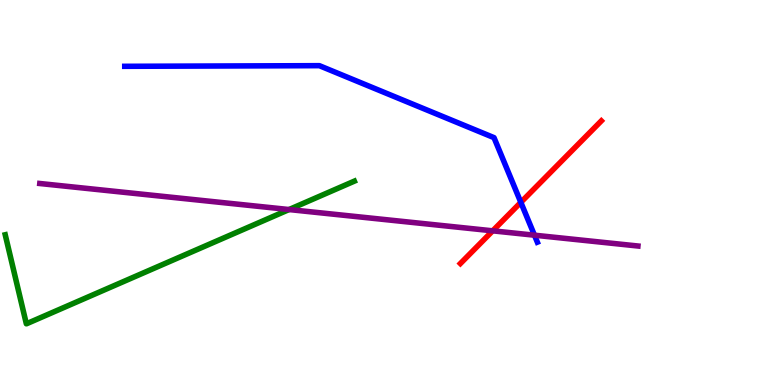[{'lines': ['blue', 'red'], 'intersections': [{'x': 6.72, 'y': 4.74}]}, {'lines': ['green', 'red'], 'intersections': []}, {'lines': ['purple', 'red'], 'intersections': [{'x': 6.36, 'y': 4.0}]}, {'lines': ['blue', 'green'], 'intersections': []}, {'lines': ['blue', 'purple'], 'intersections': [{'x': 6.9, 'y': 3.89}]}, {'lines': ['green', 'purple'], 'intersections': [{'x': 3.73, 'y': 4.56}]}]